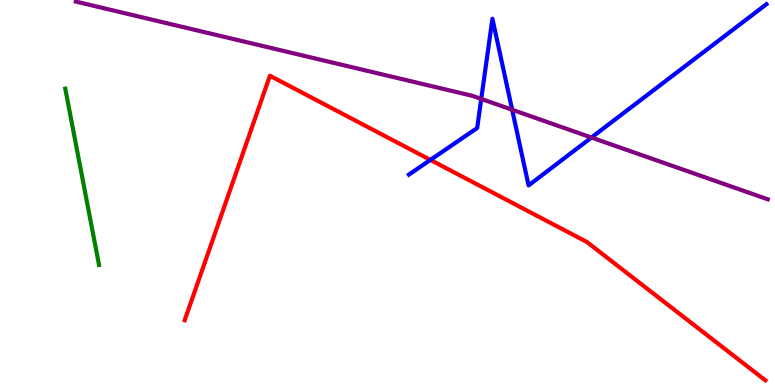[{'lines': ['blue', 'red'], 'intersections': [{'x': 5.55, 'y': 5.85}]}, {'lines': ['green', 'red'], 'intersections': []}, {'lines': ['purple', 'red'], 'intersections': []}, {'lines': ['blue', 'green'], 'intersections': []}, {'lines': ['blue', 'purple'], 'intersections': [{'x': 6.21, 'y': 7.43}, {'x': 6.61, 'y': 7.15}, {'x': 7.63, 'y': 6.43}]}, {'lines': ['green', 'purple'], 'intersections': []}]